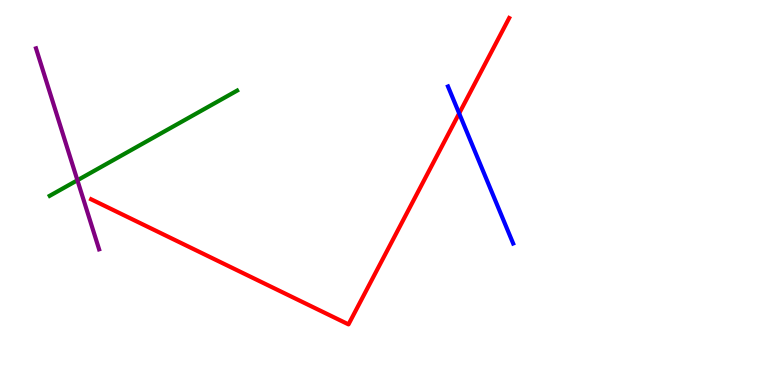[{'lines': ['blue', 'red'], 'intersections': [{'x': 5.92, 'y': 7.05}]}, {'lines': ['green', 'red'], 'intersections': []}, {'lines': ['purple', 'red'], 'intersections': []}, {'lines': ['blue', 'green'], 'intersections': []}, {'lines': ['blue', 'purple'], 'intersections': []}, {'lines': ['green', 'purple'], 'intersections': [{'x': 0.999, 'y': 5.32}]}]